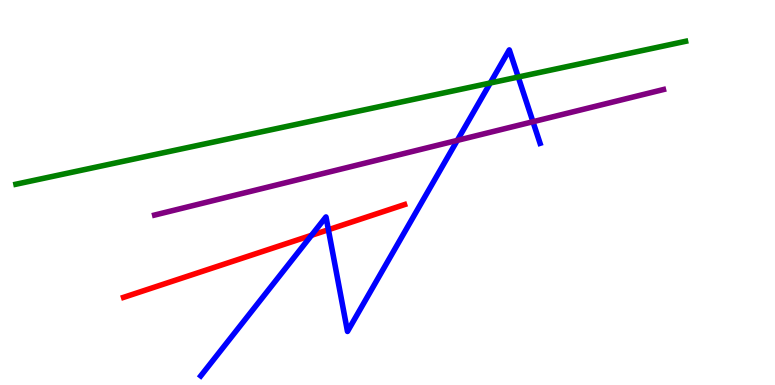[{'lines': ['blue', 'red'], 'intersections': [{'x': 4.02, 'y': 3.89}, {'x': 4.24, 'y': 4.03}]}, {'lines': ['green', 'red'], 'intersections': []}, {'lines': ['purple', 'red'], 'intersections': []}, {'lines': ['blue', 'green'], 'intersections': [{'x': 6.33, 'y': 7.84}, {'x': 6.69, 'y': 8.0}]}, {'lines': ['blue', 'purple'], 'intersections': [{'x': 5.9, 'y': 6.35}, {'x': 6.88, 'y': 6.84}]}, {'lines': ['green', 'purple'], 'intersections': []}]